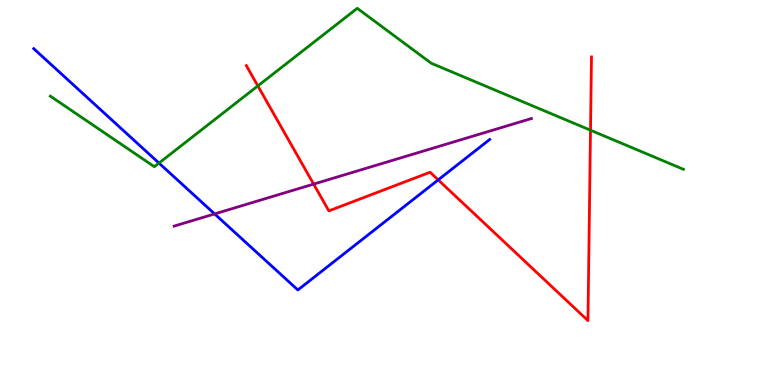[{'lines': ['blue', 'red'], 'intersections': [{'x': 5.65, 'y': 5.33}]}, {'lines': ['green', 'red'], 'intersections': [{'x': 3.33, 'y': 7.77}, {'x': 7.62, 'y': 6.62}]}, {'lines': ['purple', 'red'], 'intersections': [{'x': 4.05, 'y': 5.22}]}, {'lines': ['blue', 'green'], 'intersections': [{'x': 2.05, 'y': 5.76}]}, {'lines': ['blue', 'purple'], 'intersections': [{'x': 2.77, 'y': 4.44}]}, {'lines': ['green', 'purple'], 'intersections': []}]